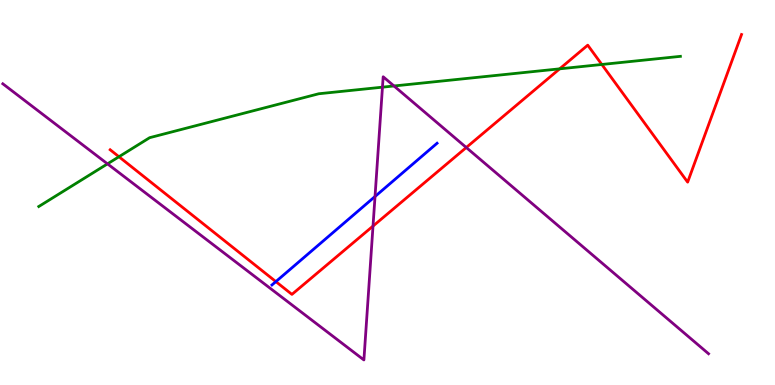[{'lines': ['blue', 'red'], 'intersections': [{'x': 3.56, 'y': 2.69}]}, {'lines': ['green', 'red'], 'intersections': [{'x': 1.53, 'y': 5.93}, {'x': 7.22, 'y': 8.21}, {'x': 7.77, 'y': 8.33}]}, {'lines': ['purple', 'red'], 'intersections': [{'x': 4.81, 'y': 4.13}, {'x': 6.02, 'y': 6.17}]}, {'lines': ['blue', 'green'], 'intersections': []}, {'lines': ['blue', 'purple'], 'intersections': [{'x': 4.84, 'y': 4.9}]}, {'lines': ['green', 'purple'], 'intersections': [{'x': 1.39, 'y': 5.74}, {'x': 4.94, 'y': 7.74}, {'x': 5.08, 'y': 7.77}]}]